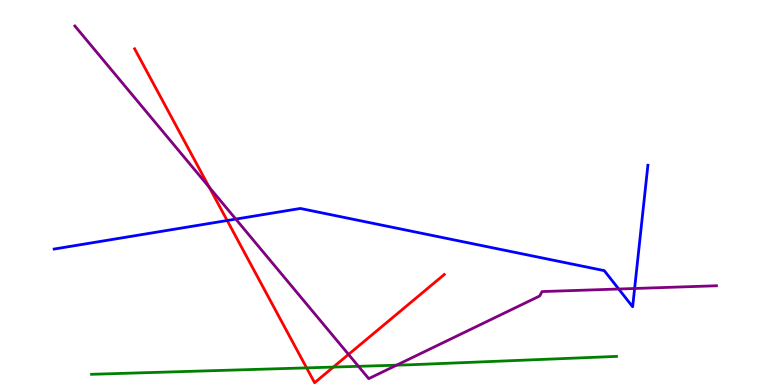[{'lines': ['blue', 'red'], 'intersections': [{'x': 2.93, 'y': 4.27}]}, {'lines': ['green', 'red'], 'intersections': [{'x': 3.96, 'y': 0.445}, {'x': 4.3, 'y': 0.466}]}, {'lines': ['purple', 'red'], 'intersections': [{'x': 2.7, 'y': 5.14}, {'x': 4.5, 'y': 0.795}]}, {'lines': ['blue', 'green'], 'intersections': []}, {'lines': ['blue', 'purple'], 'intersections': [{'x': 3.04, 'y': 4.31}, {'x': 7.98, 'y': 2.49}, {'x': 8.19, 'y': 2.51}]}, {'lines': ['green', 'purple'], 'intersections': [{'x': 4.63, 'y': 0.485}, {'x': 5.12, 'y': 0.515}]}]